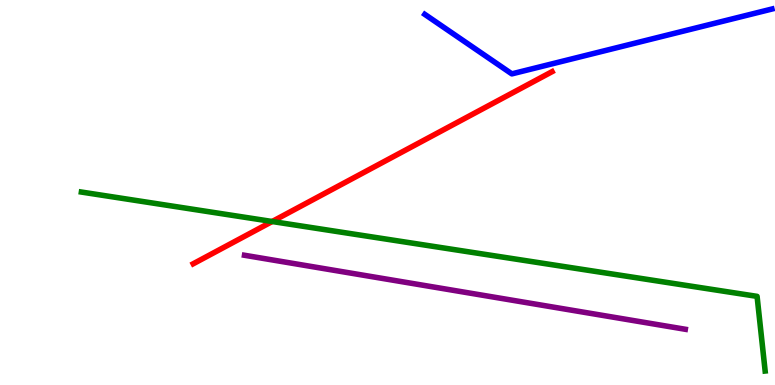[{'lines': ['blue', 'red'], 'intersections': []}, {'lines': ['green', 'red'], 'intersections': [{'x': 3.51, 'y': 4.25}]}, {'lines': ['purple', 'red'], 'intersections': []}, {'lines': ['blue', 'green'], 'intersections': []}, {'lines': ['blue', 'purple'], 'intersections': []}, {'lines': ['green', 'purple'], 'intersections': []}]